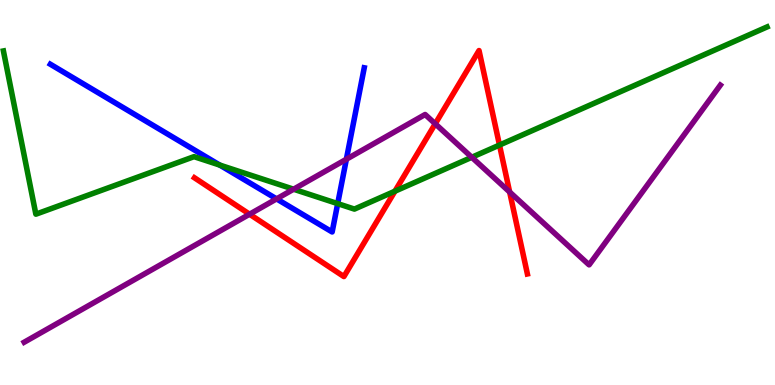[{'lines': ['blue', 'red'], 'intersections': []}, {'lines': ['green', 'red'], 'intersections': [{'x': 5.1, 'y': 5.03}, {'x': 6.44, 'y': 6.23}]}, {'lines': ['purple', 'red'], 'intersections': [{'x': 3.22, 'y': 4.44}, {'x': 5.62, 'y': 6.78}, {'x': 6.58, 'y': 5.01}]}, {'lines': ['blue', 'green'], 'intersections': [{'x': 2.84, 'y': 5.71}, {'x': 4.36, 'y': 4.71}]}, {'lines': ['blue', 'purple'], 'intersections': [{'x': 3.57, 'y': 4.83}, {'x': 4.47, 'y': 5.86}]}, {'lines': ['green', 'purple'], 'intersections': [{'x': 3.79, 'y': 5.09}, {'x': 6.09, 'y': 5.91}]}]